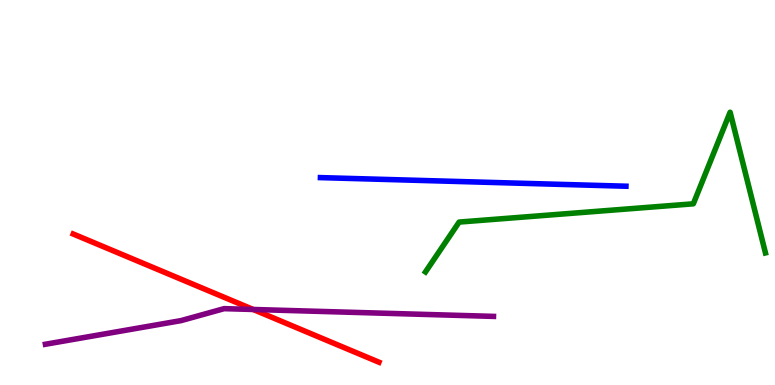[{'lines': ['blue', 'red'], 'intersections': []}, {'lines': ['green', 'red'], 'intersections': []}, {'lines': ['purple', 'red'], 'intersections': [{'x': 3.27, 'y': 1.96}]}, {'lines': ['blue', 'green'], 'intersections': []}, {'lines': ['blue', 'purple'], 'intersections': []}, {'lines': ['green', 'purple'], 'intersections': []}]